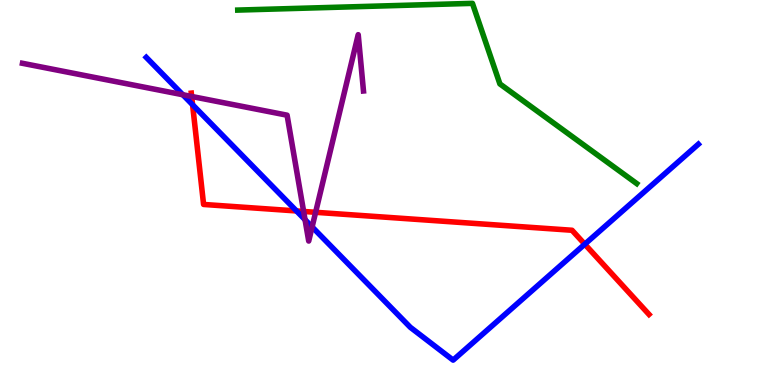[{'lines': ['blue', 'red'], 'intersections': [{'x': 2.48, 'y': 7.28}, {'x': 3.83, 'y': 4.52}, {'x': 7.55, 'y': 3.66}]}, {'lines': ['green', 'red'], 'intersections': []}, {'lines': ['purple', 'red'], 'intersections': [{'x': 2.47, 'y': 7.49}, {'x': 3.92, 'y': 4.51}, {'x': 4.07, 'y': 4.49}]}, {'lines': ['blue', 'green'], 'intersections': []}, {'lines': ['blue', 'purple'], 'intersections': [{'x': 2.36, 'y': 7.54}, {'x': 3.94, 'y': 4.29}, {'x': 4.03, 'y': 4.11}]}, {'lines': ['green', 'purple'], 'intersections': []}]